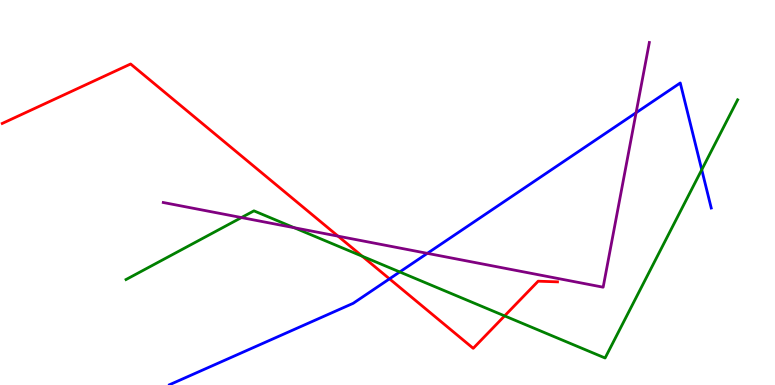[{'lines': ['blue', 'red'], 'intersections': [{'x': 5.03, 'y': 2.76}]}, {'lines': ['green', 'red'], 'intersections': [{'x': 4.67, 'y': 3.34}, {'x': 6.51, 'y': 1.8}]}, {'lines': ['purple', 'red'], 'intersections': [{'x': 4.36, 'y': 3.87}]}, {'lines': ['blue', 'green'], 'intersections': [{'x': 5.16, 'y': 2.94}, {'x': 9.05, 'y': 5.59}]}, {'lines': ['blue', 'purple'], 'intersections': [{'x': 5.51, 'y': 3.42}, {'x': 8.21, 'y': 7.07}]}, {'lines': ['green', 'purple'], 'intersections': [{'x': 3.12, 'y': 4.35}, {'x': 3.8, 'y': 4.09}]}]